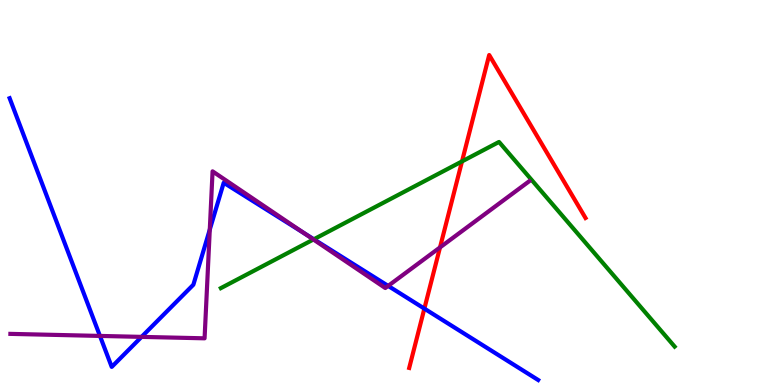[{'lines': ['blue', 'red'], 'intersections': [{'x': 5.48, 'y': 1.98}]}, {'lines': ['green', 'red'], 'intersections': [{'x': 5.96, 'y': 5.81}]}, {'lines': ['purple', 'red'], 'intersections': [{'x': 5.68, 'y': 3.57}]}, {'lines': ['blue', 'green'], 'intersections': [{'x': 4.05, 'y': 3.79}]}, {'lines': ['blue', 'purple'], 'intersections': [{'x': 1.29, 'y': 1.27}, {'x': 1.83, 'y': 1.25}, {'x': 2.71, 'y': 4.04}, {'x': 3.92, 'y': 3.95}, {'x': 5.01, 'y': 2.57}]}, {'lines': ['green', 'purple'], 'intersections': [{'x': 4.04, 'y': 3.78}]}]